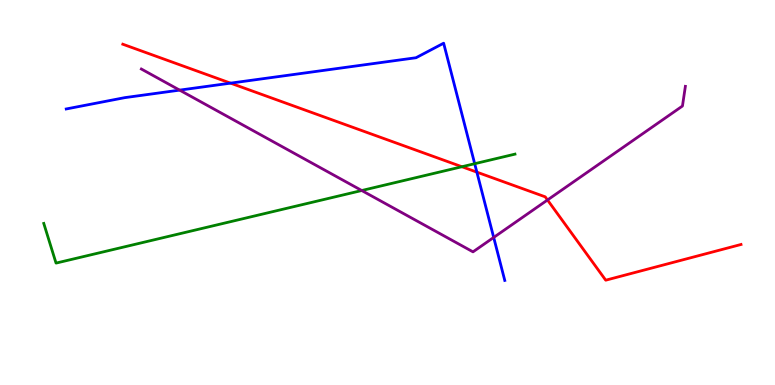[{'lines': ['blue', 'red'], 'intersections': [{'x': 2.97, 'y': 7.84}, {'x': 6.15, 'y': 5.53}]}, {'lines': ['green', 'red'], 'intersections': [{'x': 5.96, 'y': 5.67}]}, {'lines': ['purple', 'red'], 'intersections': [{'x': 7.06, 'y': 4.81}]}, {'lines': ['blue', 'green'], 'intersections': [{'x': 6.13, 'y': 5.75}]}, {'lines': ['blue', 'purple'], 'intersections': [{'x': 2.32, 'y': 7.66}, {'x': 6.37, 'y': 3.83}]}, {'lines': ['green', 'purple'], 'intersections': [{'x': 4.67, 'y': 5.05}]}]